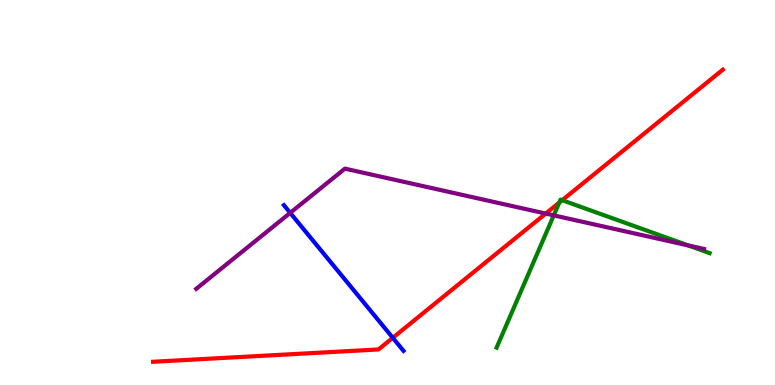[{'lines': ['blue', 'red'], 'intersections': [{'x': 5.07, 'y': 1.23}]}, {'lines': ['green', 'red'], 'intersections': [{'x': 7.22, 'y': 4.74}, {'x': 7.25, 'y': 4.8}]}, {'lines': ['purple', 'red'], 'intersections': [{'x': 7.04, 'y': 4.45}]}, {'lines': ['blue', 'green'], 'intersections': []}, {'lines': ['blue', 'purple'], 'intersections': [{'x': 3.74, 'y': 4.47}]}, {'lines': ['green', 'purple'], 'intersections': [{'x': 7.15, 'y': 4.41}, {'x': 8.88, 'y': 3.62}]}]